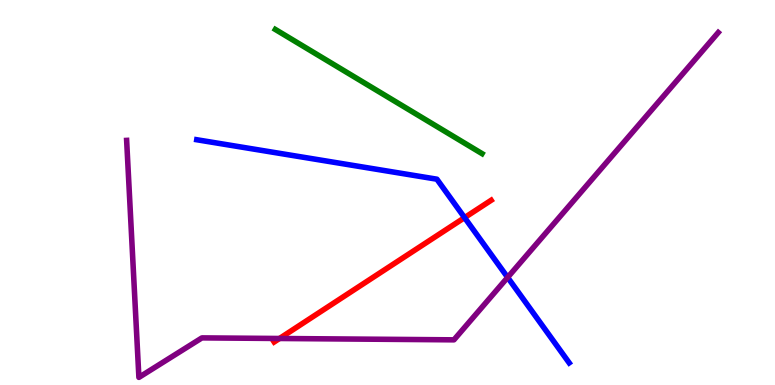[{'lines': ['blue', 'red'], 'intersections': [{'x': 5.99, 'y': 4.35}]}, {'lines': ['green', 'red'], 'intersections': []}, {'lines': ['purple', 'red'], 'intersections': [{'x': 3.61, 'y': 1.21}]}, {'lines': ['blue', 'green'], 'intersections': []}, {'lines': ['blue', 'purple'], 'intersections': [{'x': 6.55, 'y': 2.79}]}, {'lines': ['green', 'purple'], 'intersections': []}]